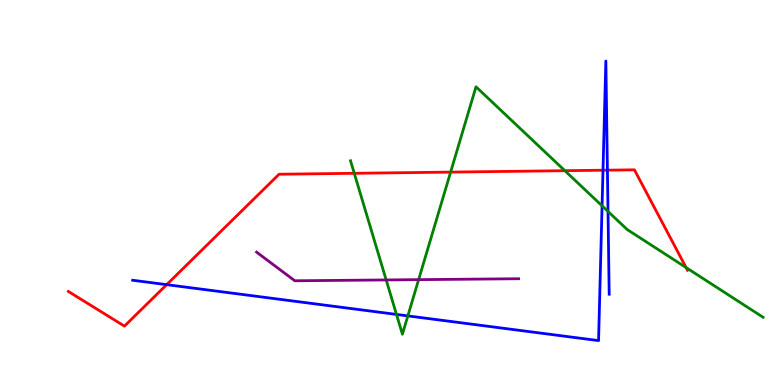[{'lines': ['blue', 'red'], 'intersections': [{'x': 2.15, 'y': 2.61}, {'x': 7.78, 'y': 5.58}, {'x': 7.84, 'y': 5.58}]}, {'lines': ['green', 'red'], 'intersections': [{'x': 4.57, 'y': 5.5}, {'x': 5.81, 'y': 5.53}, {'x': 7.29, 'y': 5.57}, {'x': 8.85, 'y': 3.05}]}, {'lines': ['purple', 'red'], 'intersections': []}, {'lines': ['blue', 'green'], 'intersections': [{'x': 5.12, 'y': 1.83}, {'x': 5.26, 'y': 1.79}, {'x': 7.77, 'y': 4.65}, {'x': 7.85, 'y': 4.51}]}, {'lines': ['blue', 'purple'], 'intersections': []}, {'lines': ['green', 'purple'], 'intersections': [{'x': 4.98, 'y': 2.73}, {'x': 5.4, 'y': 2.74}]}]